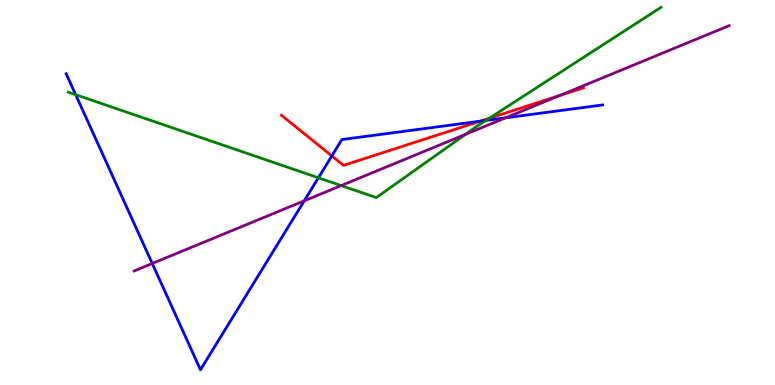[{'lines': ['blue', 'red'], 'intersections': [{'x': 4.28, 'y': 5.95}, {'x': 6.2, 'y': 6.85}]}, {'lines': ['green', 'red'], 'intersections': [{'x': 6.31, 'y': 6.93}]}, {'lines': ['purple', 'red'], 'intersections': [{'x': 7.22, 'y': 7.52}]}, {'lines': ['blue', 'green'], 'intersections': [{'x': 0.976, 'y': 7.54}, {'x': 4.11, 'y': 5.38}, {'x': 6.27, 'y': 6.87}]}, {'lines': ['blue', 'purple'], 'intersections': [{'x': 1.96, 'y': 3.16}, {'x': 3.93, 'y': 4.78}, {'x': 6.52, 'y': 6.94}]}, {'lines': ['green', 'purple'], 'intersections': [{'x': 4.4, 'y': 5.18}, {'x': 6.01, 'y': 6.51}]}]